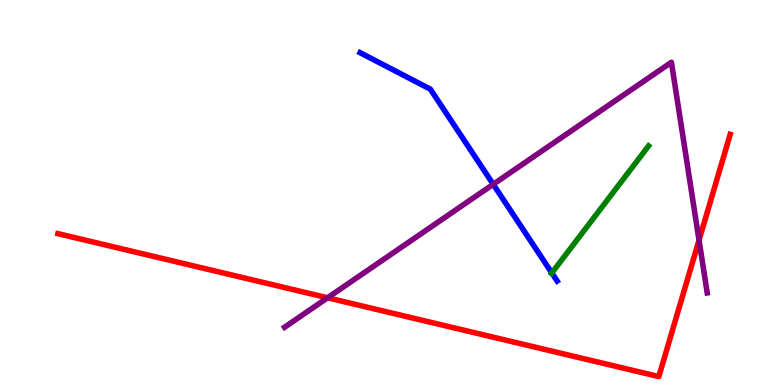[{'lines': ['blue', 'red'], 'intersections': []}, {'lines': ['green', 'red'], 'intersections': []}, {'lines': ['purple', 'red'], 'intersections': [{'x': 4.23, 'y': 2.27}, {'x': 9.02, 'y': 3.76}]}, {'lines': ['blue', 'green'], 'intersections': [{'x': 7.12, 'y': 2.91}]}, {'lines': ['blue', 'purple'], 'intersections': [{'x': 6.36, 'y': 5.21}]}, {'lines': ['green', 'purple'], 'intersections': []}]